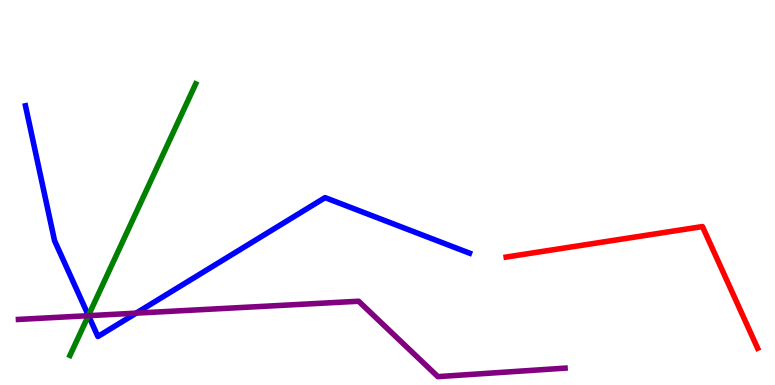[{'lines': ['blue', 'red'], 'intersections': []}, {'lines': ['green', 'red'], 'intersections': []}, {'lines': ['purple', 'red'], 'intersections': []}, {'lines': ['blue', 'green'], 'intersections': [{'x': 1.14, 'y': 1.8}]}, {'lines': ['blue', 'purple'], 'intersections': [{'x': 1.14, 'y': 1.8}, {'x': 1.76, 'y': 1.87}]}, {'lines': ['green', 'purple'], 'intersections': [{'x': 1.14, 'y': 1.8}]}]